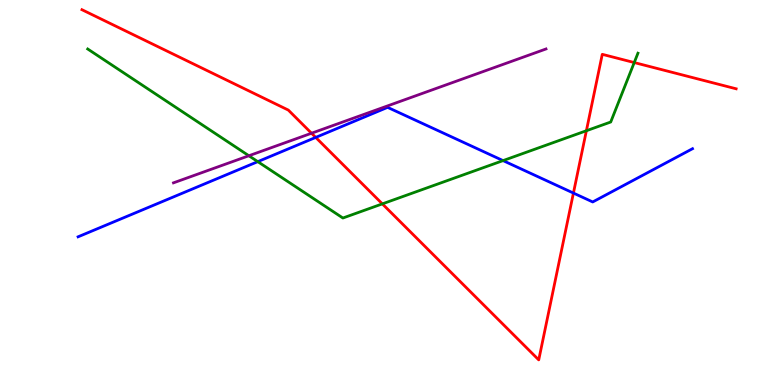[{'lines': ['blue', 'red'], 'intersections': [{'x': 4.07, 'y': 6.43}, {'x': 7.4, 'y': 4.99}]}, {'lines': ['green', 'red'], 'intersections': [{'x': 4.93, 'y': 4.7}, {'x': 7.57, 'y': 6.6}, {'x': 8.18, 'y': 8.38}]}, {'lines': ['purple', 'red'], 'intersections': [{'x': 4.02, 'y': 6.54}]}, {'lines': ['blue', 'green'], 'intersections': [{'x': 3.33, 'y': 5.8}, {'x': 6.49, 'y': 5.83}]}, {'lines': ['blue', 'purple'], 'intersections': []}, {'lines': ['green', 'purple'], 'intersections': [{'x': 3.21, 'y': 5.95}]}]